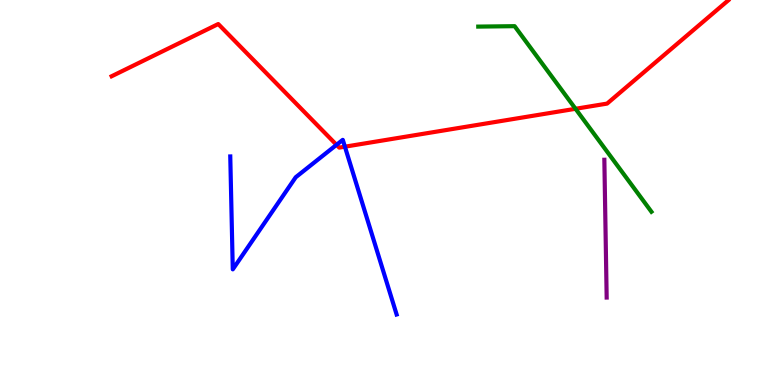[{'lines': ['blue', 'red'], 'intersections': [{'x': 4.34, 'y': 6.24}, {'x': 4.45, 'y': 6.19}]}, {'lines': ['green', 'red'], 'intersections': [{'x': 7.43, 'y': 7.17}]}, {'lines': ['purple', 'red'], 'intersections': []}, {'lines': ['blue', 'green'], 'intersections': []}, {'lines': ['blue', 'purple'], 'intersections': []}, {'lines': ['green', 'purple'], 'intersections': []}]